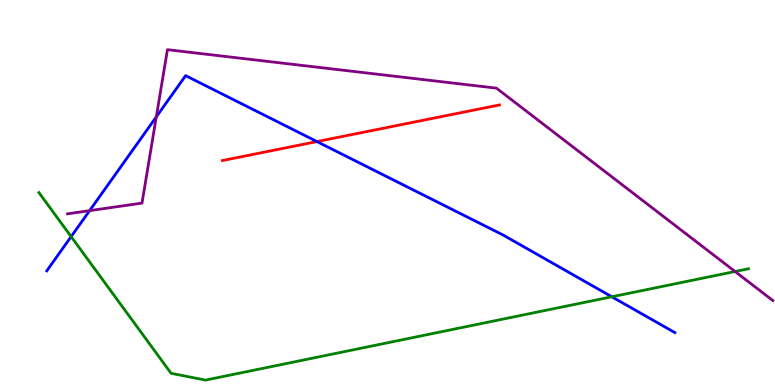[{'lines': ['blue', 'red'], 'intersections': [{'x': 4.09, 'y': 6.32}]}, {'lines': ['green', 'red'], 'intersections': []}, {'lines': ['purple', 'red'], 'intersections': []}, {'lines': ['blue', 'green'], 'intersections': [{'x': 0.918, 'y': 3.85}, {'x': 7.89, 'y': 2.29}]}, {'lines': ['blue', 'purple'], 'intersections': [{'x': 1.16, 'y': 4.53}, {'x': 2.02, 'y': 6.96}]}, {'lines': ['green', 'purple'], 'intersections': [{'x': 9.48, 'y': 2.95}]}]